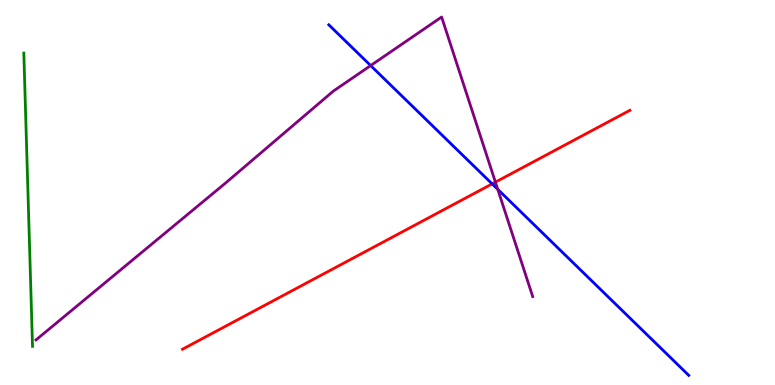[{'lines': ['blue', 'red'], 'intersections': [{'x': 6.35, 'y': 5.22}]}, {'lines': ['green', 'red'], 'intersections': []}, {'lines': ['purple', 'red'], 'intersections': [{'x': 6.39, 'y': 5.27}]}, {'lines': ['blue', 'green'], 'intersections': []}, {'lines': ['blue', 'purple'], 'intersections': [{'x': 4.78, 'y': 8.3}, {'x': 6.42, 'y': 5.08}]}, {'lines': ['green', 'purple'], 'intersections': []}]